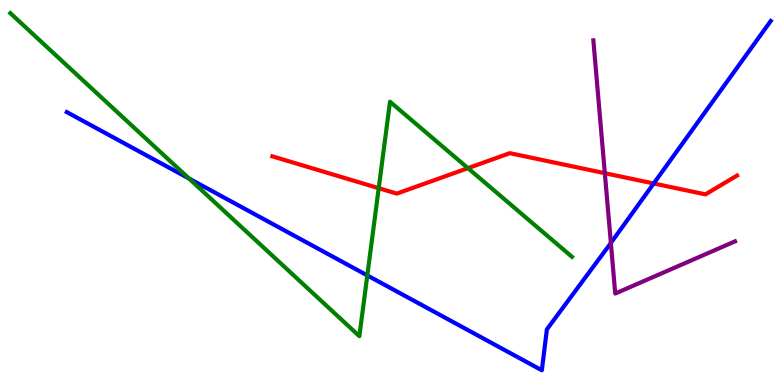[{'lines': ['blue', 'red'], 'intersections': [{'x': 8.43, 'y': 5.23}]}, {'lines': ['green', 'red'], 'intersections': [{'x': 4.89, 'y': 5.11}, {'x': 6.04, 'y': 5.63}]}, {'lines': ['purple', 'red'], 'intersections': [{'x': 7.8, 'y': 5.5}]}, {'lines': ['blue', 'green'], 'intersections': [{'x': 2.44, 'y': 5.36}, {'x': 4.74, 'y': 2.85}]}, {'lines': ['blue', 'purple'], 'intersections': [{'x': 7.88, 'y': 3.69}]}, {'lines': ['green', 'purple'], 'intersections': []}]